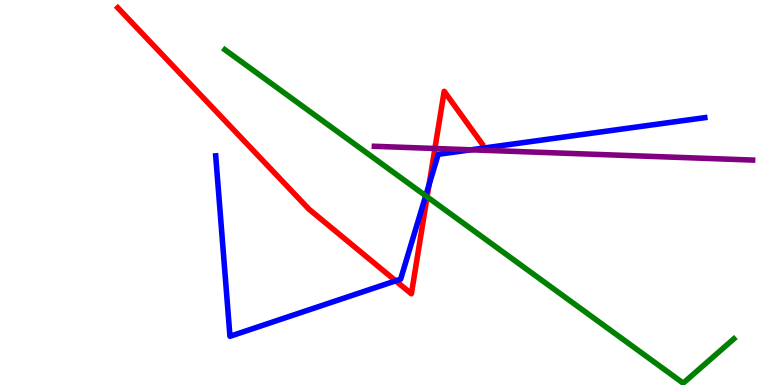[{'lines': ['blue', 'red'], 'intersections': [{'x': 5.11, 'y': 2.71}, {'x': 5.54, 'y': 5.2}]}, {'lines': ['green', 'red'], 'intersections': [{'x': 5.51, 'y': 4.89}]}, {'lines': ['purple', 'red'], 'intersections': [{'x': 5.61, 'y': 6.14}]}, {'lines': ['blue', 'green'], 'intersections': [{'x': 5.49, 'y': 4.91}]}, {'lines': ['blue', 'purple'], 'intersections': [{'x': 6.08, 'y': 6.11}]}, {'lines': ['green', 'purple'], 'intersections': []}]